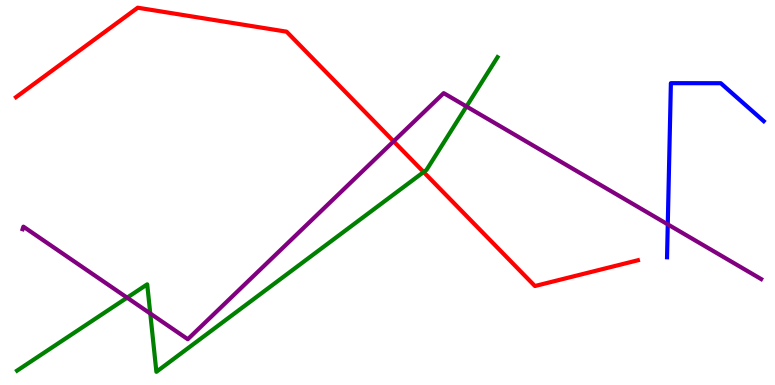[{'lines': ['blue', 'red'], 'intersections': []}, {'lines': ['green', 'red'], 'intersections': [{'x': 5.47, 'y': 5.53}]}, {'lines': ['purple', 'red'], 'intersections': [{'x': 5.08, 'y': 6.33}]}, {'lines': ['blue', 'green'], 'intersections': []}, {'lines': ['blue', 'purple'], 'intersections': [{'x': 8.62, 'y': 4.17}]}, {'lines': ['green', 'purple'], 'intersections': [{'x': 1.64, 'y': 2.27}, {'x': 1.94, 'y': 1.86}, {'x': 6.02, 'y': 7.23}]}]